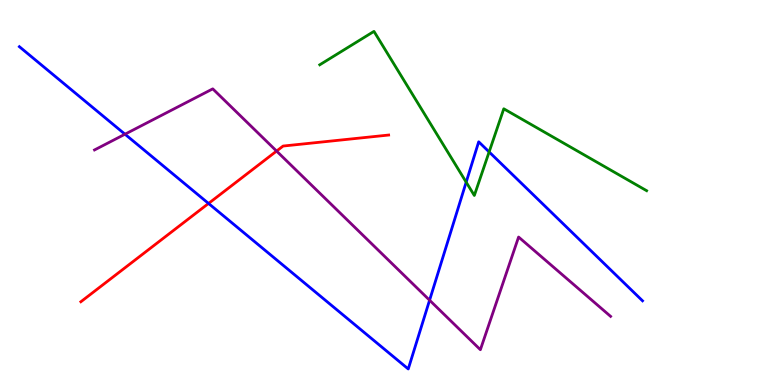[{'lines': ['blue', 'red'], 'intersections': [{'x': 2.69, 'y': 4.72}]}, {'lines': ['green', 'red'], 'intersections': []}, {'lines': ['purple', 'red'], 'intersections': [{'x': 3.57, 'y': 6.08}]}, {'lines': ['blue', 'green'], 'intersections': [{'x': 6.02, 'y': 5.27}, {'x': 6.31, 'y': 6.05}]}, {'lines': ['blue', 'purple'], 'intersections': [{'x': 1.61, 'y': 6.51}, {'x': 5.54, 'y': 2.2}]}, {'lines': ['green', 'purple'], 'intersections': []}]